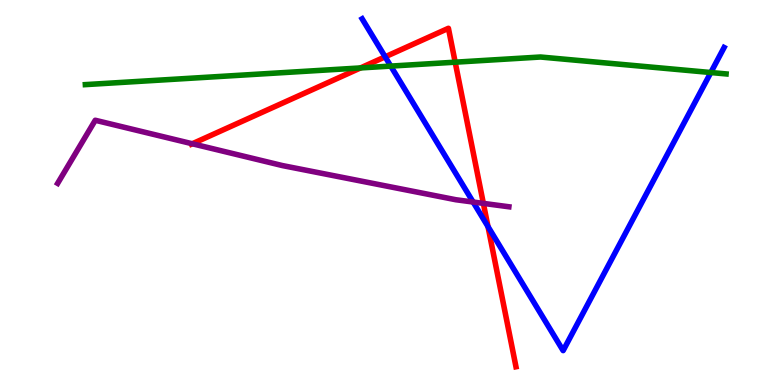[{'lines': ['blue', 'red'], 'intersections': [{'x': 4.97, 'y': 8.52}, {'x': 6.3, 'y': 4.11}]}, {'lines': ['green', 'red'], 'intersections': [{'x': 4.65, 'y': 8.24}, {'x': 5.87, 'y': 8.38}]}, {'lines': ['purple', 'red'], 'intersections': [{'x': 2.48, 'y': 6.27}, {'x': 6.24, 'y': 4.72}]}, {'lines': ['blue', 'green'], 'intersections': [{'x': 5.04, 'y': 8.28}, {'x': 9.17, 'y': 8.12}]}, {'lines': ['blue', 'purple'], 'intersections': [{'x': 6.1, 'y': 4.75}]}, {'lines': ['green', 'purple'], 'intersections': []}]